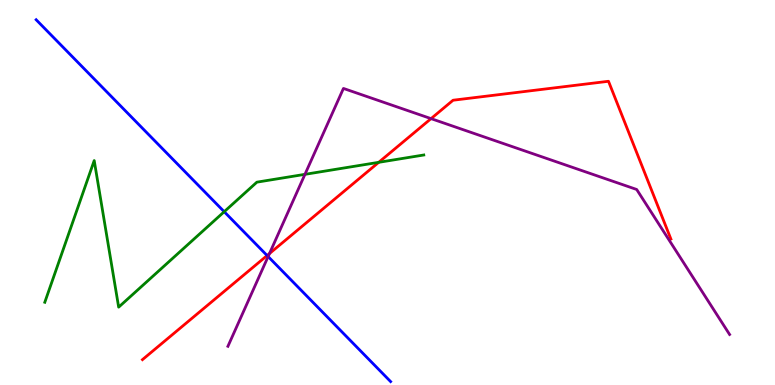[{'lines': ['blue', 'red'], 'intersections': [{'x': 3.45, 'y': 3.36}]}, {'lines': ['green', 'red'], 'intersections': [{'x': 4.89, 'y': 5.78}]}, {'lines': ['purple', 'red'], 'intersections': [{'x': 3.48, 'y': 3.41}, {'x': 5.56, 'y': 6.92}]}, {'lines': ['blue', 'green'], 'intersections': [{'x': 2.89, 'y': 4.5}]}, {'lines': ['blue', 'purple'], 'intersections': [{'x': 3.46, 'y': 3.34}]}, {'lines': ['green', 'purple'], 'intersections': [{'x': 3.93, 'y': 5.47}]}]